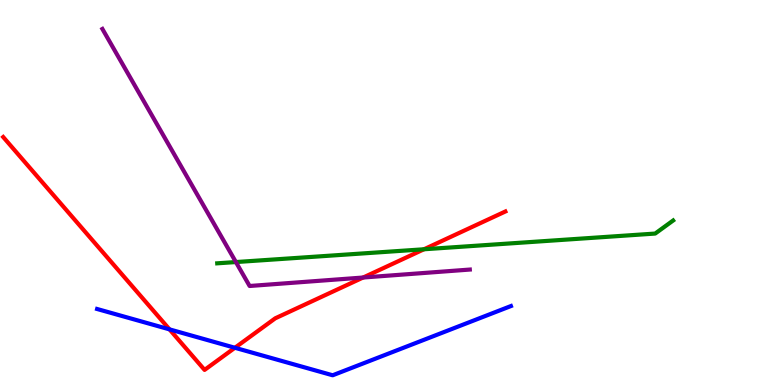[{'lines': ['blue', 'red'], 'intersections': [{'x': 2.19, 'y': 1.45}, {'x': 3.03, 'y': 0.967}]}, {'lines': ['green', 'red'], 'intersections': [{'x': 5.47, 'y': 3.53}]}, {'lines': ['purple', 'red'], 'intersections': [{'x': 4.69, 'y': 2.79}]}, {'lines': ['blue', 'green'], 'intersections': []}, {'lines': ['blue', 'purple'], 'intersections': []}, {'lines': ['green', 'purple'], 'intersections': [{'x': 3.04, 'y': 3.19}]}]